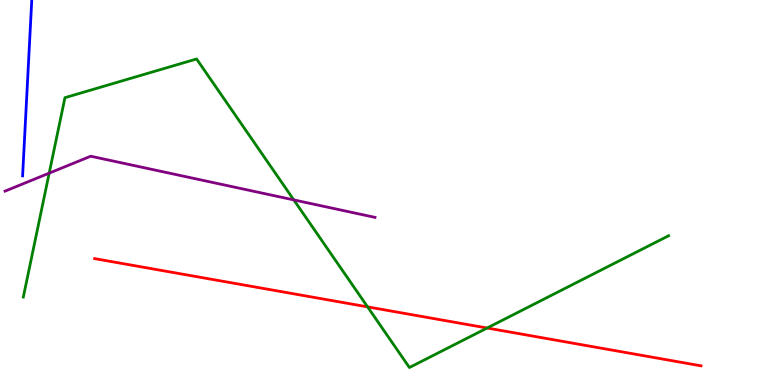[{'lines': ['blue', 'red'], 'intersections': []}, {'lines': ['green', 'red'], 'intersections': [{'x': 4.74, 'y': 2.03}, {'x': 6.29, 'y': 1.48}]}, {'lines': ['purple', 'red'], 'intersections': []}, {'lines': ['blue', 'green'], 'intersections': []}, {'lines': ['blue', 'purple'], 'intersections': []}, {'lines': ['green', 'purple'], 'intersections': [{'x': 0.635, 'y': 5.5}, {'x': 3.79, 'y': 4.81}]}]